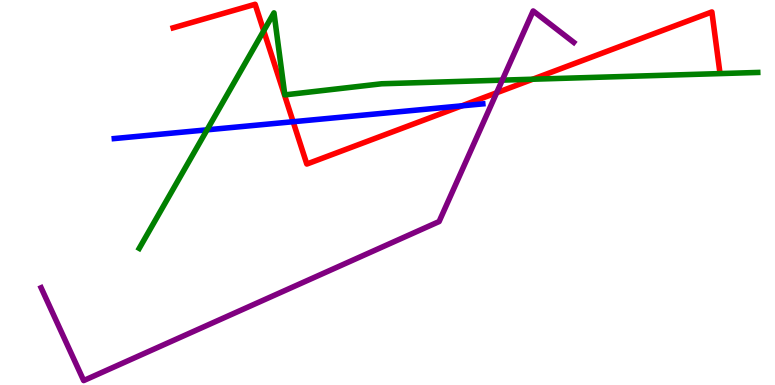[{'lines': ['blue', 'red'], 'intersections': [{'x': 3.78, 'y': 6.84}, {'x': 5.96, 'y': 7.25}]}, {'lines': ['green', 'red'], 'intersections': [{'x': 3.4, 'y': 9.2}, {'x': 6.87, 'y': 7.94}]}, {'lines': ['purple', 'red'], 'intersections': [{'x': 6.41, 'y': 7.59}]}, {'lines': ['blue', 'green'], 'intersections': [{'x': 2.67, 'y': 6.63}]}, {'lines': ['blue', 'purple'], 'intersections': []}, {'lines': ['green', 'purple'], 'intersections': [{'x': 6.48, 'y': 7.92}]}]